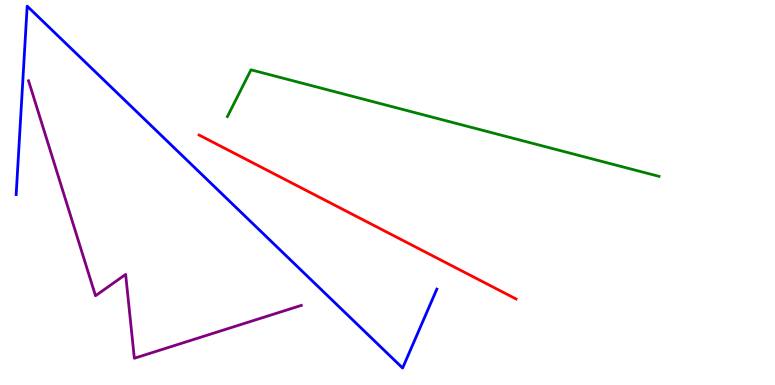[{'lines': ['blue', 'red'], 'intersections': []}, {'lines': ['green', 'red'], 'intersections': []}, {'lines': ['purple', 'red'], 'intersections': []}, {'lines': ['blue', 'green'], 'intersections': []}, {'lines': ['blue', 'purple'], 'intersections': []}, {'lines': ['green', 'purple'], 'intersections': []}]